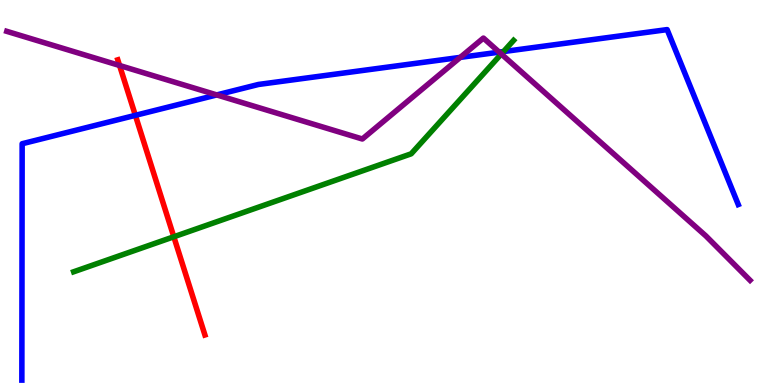[{'lines': ['blue', 'red'], 'intersections': [{'x': 1.75, 'y': 7.0}]}, {'lines': ['green', 'red'], 'intersections': [{'x': 2.24, 'y': 3.85}]}, {'lines': ['purple', 'red'], 'intersections': [{'x': 1.54, 'y': 8.3}]}, {'lines': ['blue', 'green'], 'intersections': [{'x': 6.5, 'y': 8.66}]}, {'lines': ['blue', 'purple'], 'intersections': [{'x': 2.8, 'y': 7.53}, {'x': 5.94, 'y': 8.51}, {'x': 6.44, 'y': 8.65}]}, {'lines': ['green', 'purple'], 'intersections': [{'x': 6.47, 'y': 8.6}]}]